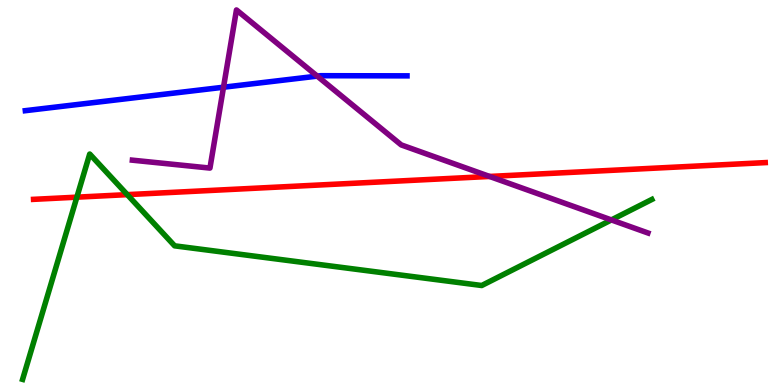[{'lines': ['blue', 'red'], 'intersections': []}, {'lines': ['green', 'red'], 'intersections': [{'x': 0.992, 'y': 4.88}, {'x': 1.64, 'y': 4.94}]}, {'lines': ['purple', 'red'], 'intersections': [{'x': 6.32, 'y': 5.42}]}, {'lines': ['blue', 'green'], 'intersections': []}, {'lines': ['blue', 'purple'], 'intersections': [{'x': 2.88, 'y': 7.73}, {'x': 4.09, 'y': 8.02}]}, {'lines': ['green', 'purple'], 'intersections': [{'x': 7.89, 'y': 4.29}]}]